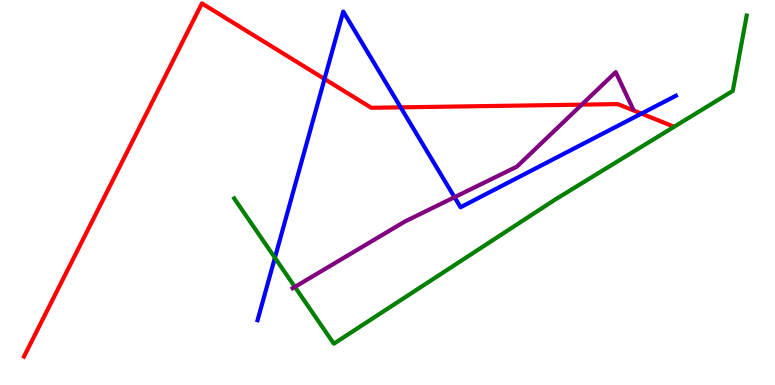[{'lines': ['blue', 'red'], 'intersections': [{'x': 4.19, 'y': 7.95}, {'x': 5.17, 'y': 7.21}, {'x': 8.28, 'y': 7.05}]}, {'lines': ['green', 'red'], 'intersections': []}, {'lines': ['purple', 'red'], 'intersections': [{'x': 7.51, 'y': 7.28}]}, {'lines': ['blue', 'green'], 'intersections': [{'x': 3.55, 'y': 3.31}]}, {'lines': ['blue', 'purple'], 'intersections': [{'x': 5.86, 'y': 4.88}]}, {'lines': ['green', 'purple'], 'intersections': [{'x': 3.8, 'y': 2.55}]}]